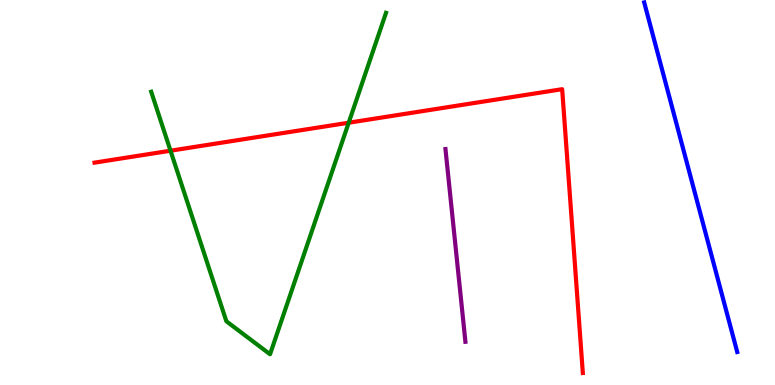[{'lines': ['blue', 'red'], 'intersections': []}, {'lines': ['green', 'red'], 'intersections': [{'x': 2.2, 'y': 6.09}, {'x': 4.5, 'y': 6.81}]}, {'lines': ['purple', 'red'], 'intersections': []}, {'lines': ['blue', 'green'], 'intersections': []}, {'lines': ['blue', 'purple'], 'intersections': []}, {'lines': ['green', 'purple'], 'intersections': []}]